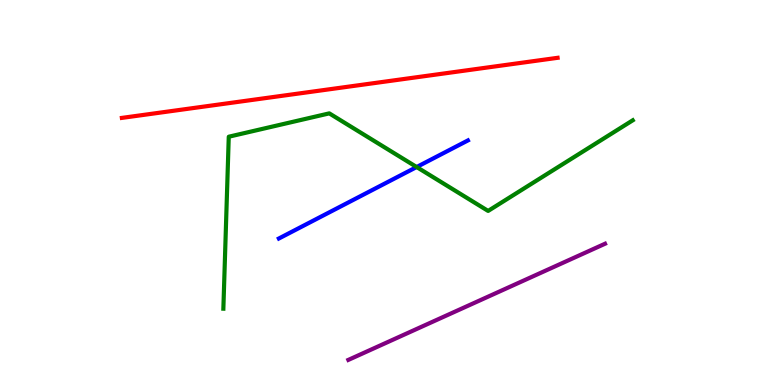[{'lines': ['blue', 'red'], 'intersections': []}, {'lines': ['green', 'red'], 'intersections': []}, {'lines': ['purple', 'red'], 'intersections': []}, {'lines': ['blue', 'green'], 'intersections': [{'x': 5.38, 'y': 5.66}]}, {'lines': ['blue', 'purple'], 'intersections': []}, {'lines': ['green', 'purple'], 'intersections': []}]